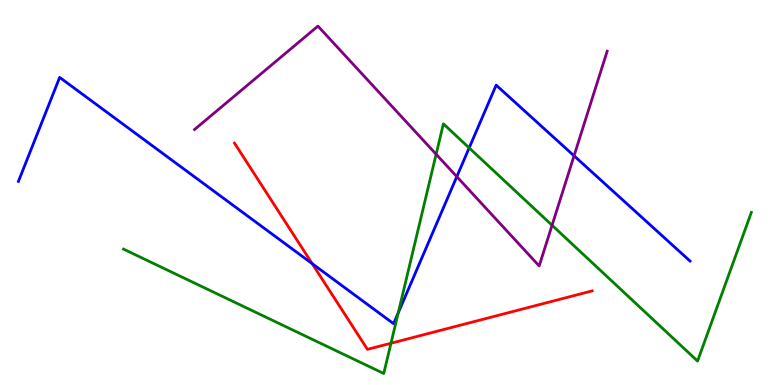[{'lines': ['blue', 'red'], 'intersections': [{'x': 4.03, 'y': 3.15}]}, {'lines': ['green', 'red'], 'intersections': [{'x': 5.04, 'y': 1.08}]}, {'lines': ['purple', 'red'], 'intersections': []}, {'lines': ['blue', 'green'], 'intersections': [{'x': 5.14, 'y': 1.88}, {'x': 6.05, 'y': 6.16}]}, {'lines': ['blue', 'purple'], 'intersections': [{'x': 5.89, 'y': 5.41}, {'x': 7.41, 'y': 5.95}]}, {'lines': ['green', 'purple'], 'intersections': [{'x': 5.63, 'y': 5.99}, {'x': 7.12, 'y': 4.15}]}]